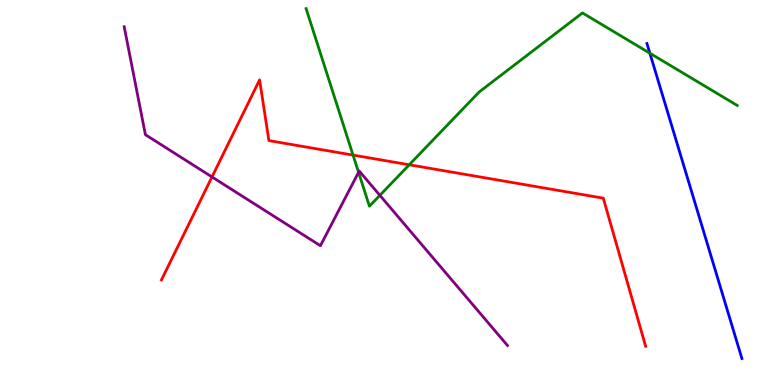[{'lines': ['blue', 'red'], 'intersections': []}, {'lines': ['green', 'red'], 'intersections': [{'x': 4.56, 'y': 5.97}, {'x': 5.28, 'y': 5.72}]}, {'lines': ['purple', 'red'], 'intersections': [{'x': 2.74, 'y': 5.4}]}, {'lines': ['blue', 'green'], 'intersections': [{'x': 8.39, 'y': 8.62}]}, {'lines': ['blue', 'purple'], 'intersections': []}, {'lines': ['green', 'purple'], 'intersections': [{'x': 4.63, 'y': 5.52}, {'x': 4.9, 'y': 4.93}]}]